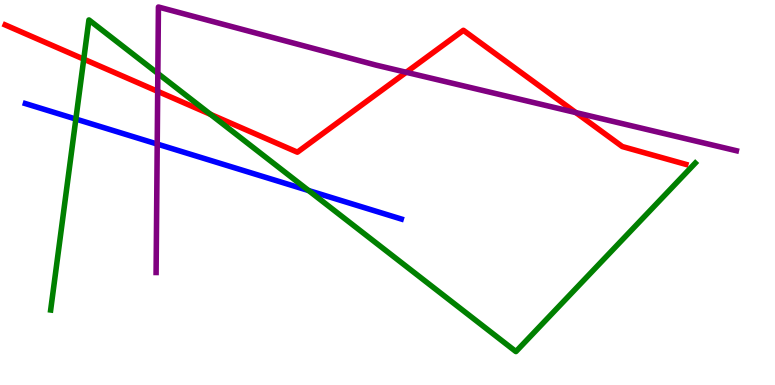[{'lines': ['blue', 'red'], 'intersections': []}, {'lines': ['green', 'red'], 'intersections': [{'x': 1.08, 'y': 8.46}, {'x': 2.72, 'y': 7.03}]}, {'lines': ['purple', 'red'], 'intersections': [{'x': 2.03, 'y': 7.63}, {'x': 5.24, 'y': 8.12}, {'x': 7.43, 'y': 7.08}]}, {'lines': ['blue', 'green'], 'intersections': [{'x': 0.979, 'y': 6.91}, {'x': 3.98, 'y': 5.05}]}, {'lines': ['blue', 'purple'], 'intersections': [{'x': 2.03, 'y': 6.26}]}, {'lines': ['green', 'purple'], 'intersections': [{'x': 2.04, 'y': 8.09}]}]